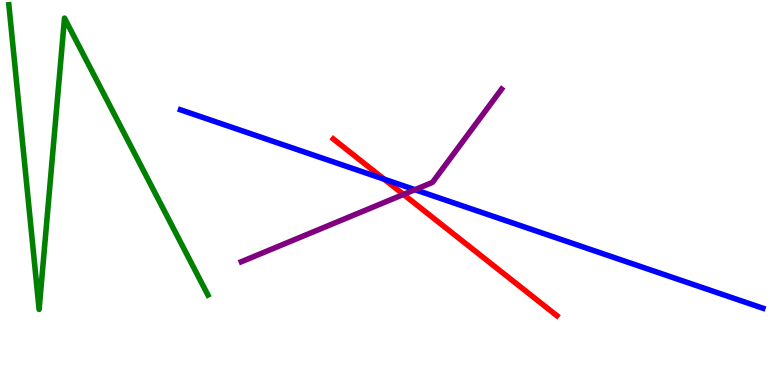[{'lines': ['blue', 'red'], 'intersections': [{'x': 4.96, 'y': 5.35}]}, {'lines': ['green', 'red'], 'intersections': []}, {'lines': ['purple', 'red'], 'intersections': [{'x': 5.21, 'y': 4.95}]}, {'lines': ['blue', 'green'], 'intersections': []}, {'lines': ['blue', 'purple'], 'intersections': [{'x': 5.35, 'y': 5.07}]}, {'lines': ['green', 'purple'], 'intersections': []}]